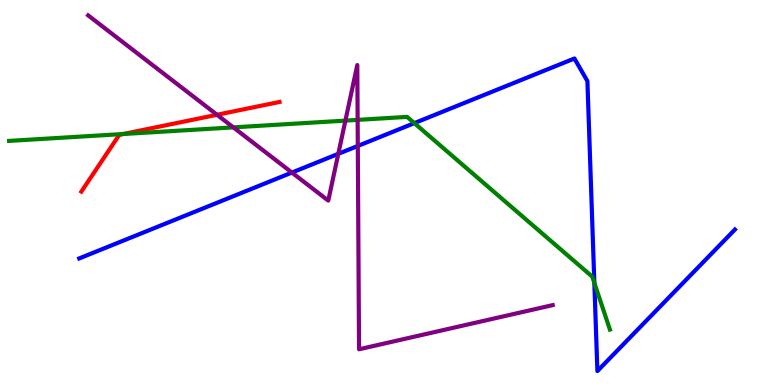[{'lines': ['blue', 'red'], 'intersections': []}, {'lines': ['green', 'red'], 'intersections': [{'x': 1.59, 'y': 6.52}]}, {'lines': ['purple', 'red'], 'intersections': [{'x': 2.8, 'y': 7.02}]}, {'lines': ['blue', 'green'], 'intersections': [{'x': 5.35, 'y': 6.8}, {'x': 7.67, 'y': 2.65}]}, {'lines': ['blue', 'purple'], 'intersections': [{'x': 3.77, 'y': 5.52}, {'x': 4.37, 'y': 6.0}, {'x': 4.62, 'y': 6.21}]}, {'lines': ['green', 'purple'], 'intersections': [{'x': 3.01, 'y': 6.69}, {'x': 4.46, 'y': 6.87}, {'x': 4.61, 'y': 6.89}]}]